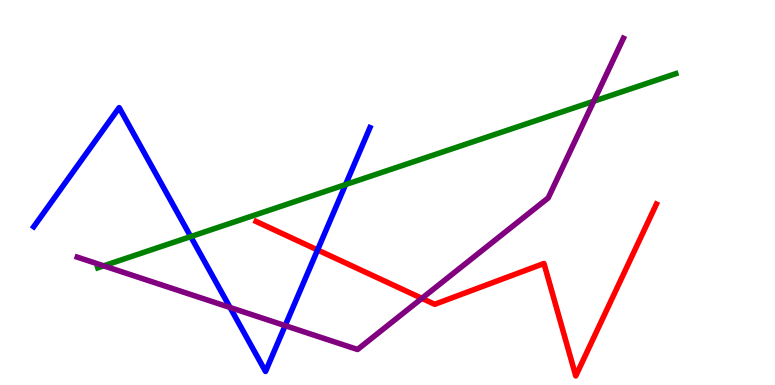[{'lines': ['blue', 'red'], 'intersections': [{'x': 4.1, 'y': 3.51}]}, {'lines': ['green', 'red'], 'intersections': []}, {'lines': ['purple', 'red'], 'intersections': [{'x': 5.44, 'y': 2.25}]}, {'lines': ['blue', 'green'], 'intersections': [{'x': 2.46, 'y': 3.85}, {'x': 4.46, 'y': 5.21}]}, {'lines': ['blue', 'purple'], 'intersections': [{'x': 2.97, 'y': 2.01}, {'x': 3.68, 'y': 1.54}]}, {'lines': ['green', 'purple'], 'intersections': [{'x': 1.34, 'y': 3.1}, {'x': 7.66, 'y': 7.37}]}]